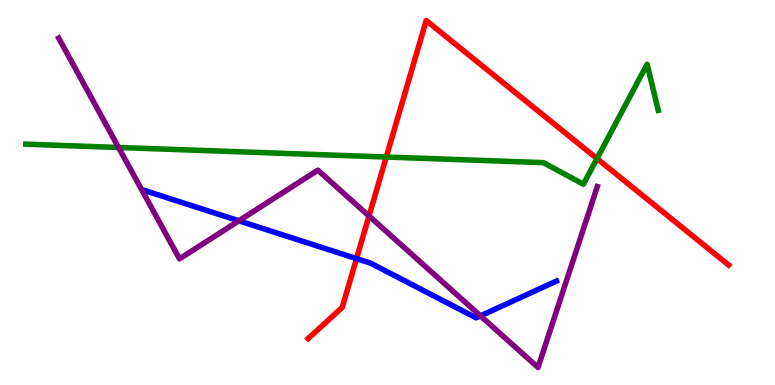[{'lines': ['blue', 'red'], 'intersections': [{'x': 4.6, 'y': 3.28}]}, {'lines': ['green', 'red'], 'intersections': [{'x': 4.98, 'y': 5.92}, {'x': 7.7, 'y': 5.88}]}, {'lines': ['purple', 'red'], 'intersections': [{'x': 4.76, 'y': 4.39}]}, {'lines': ['blue', 'green'], 'intersections': []}, {'lines': ['blue', 'purple'], 'intersections': [{'x': 3.08, 'y': 4.26}, {'x': 6.2, 'y': 1.8}]}, {'lines': ['green', 'purple'], 'intersections': [{'x': 1.53, 'y': 6.17}]}]